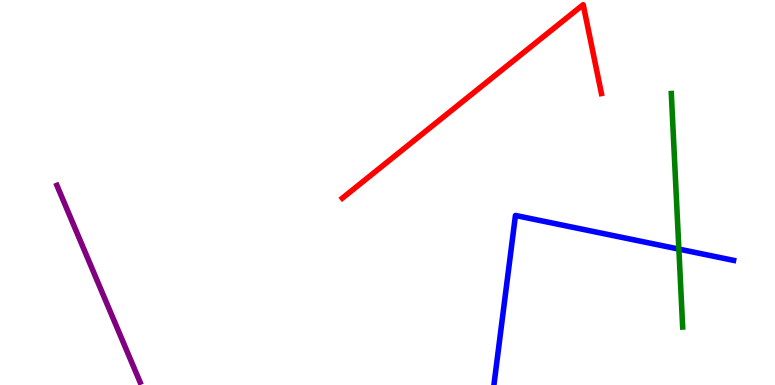[{'lines': ['blue', 'red'], 'intersections': []}, {'lines': ['green', 'red'], 'intersections': []}, {'lines': ['purple', 'red'], 'intersections': []}, {'lines': ['blue', 'green'], 'intersections': [{'x': 8.76, 'y': 3.53}]}, {'lines': ['blue', 'purple'], 'intersections': []}, {'lines': ['green', 'purple'], 'intersections': []}]